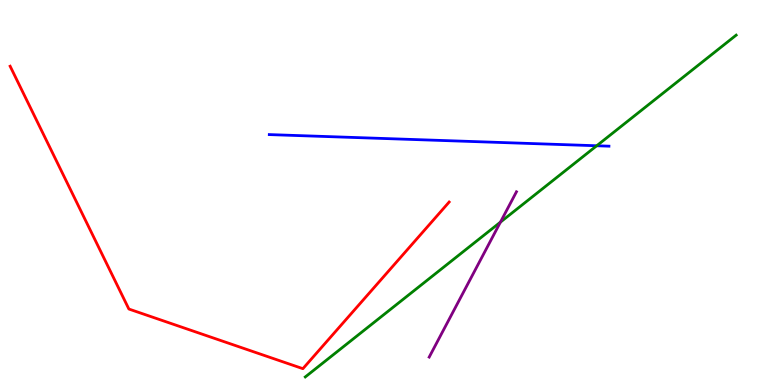[{'lines': ['blue', 'red'], 'intersections': []}, {'lines': ['green', 'red'], 'intersections': []}, {'lines': ['purple', 'red'], 'intersections': []}, {'lines': ['blue', 'green'], 'intersections': [{'x': 7.7, 'y': 6.21}]}, {'lines': ['blue', 'purple'], 'intersections': []}, {'lines': ['green', 'purple'], 'intersections': [{'x': 6.46, 'y': 4.23}]}]